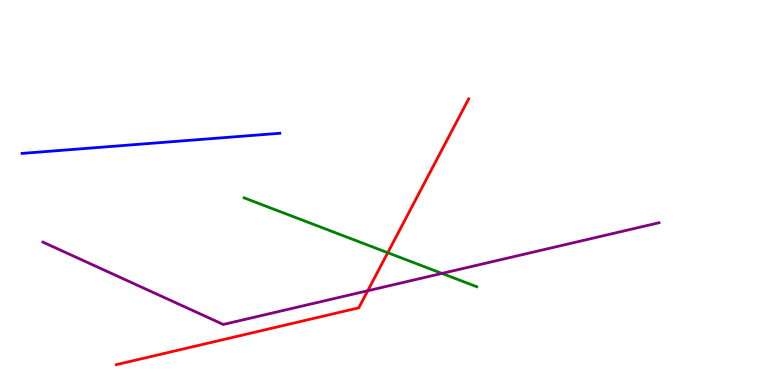[{'lines': ['blue', 'red'], 'intersections': []}, {'lines': ['green', 'red'], 'intersections': [{'x': 5.0, 'y': 3.44}]}, {'lines': ['purple', 'red'], 'intersections': [{'x': 4.75, 'y': 2.45}]}, {'lines': ['blue', 'green'], 'intersections': []}, {'lines': ['blue', 'purple'], 'intersections': []}, {'lines': ['green', 'purple'], 'intersections': [{'x': 5.7, 'y': 2.9}]}]